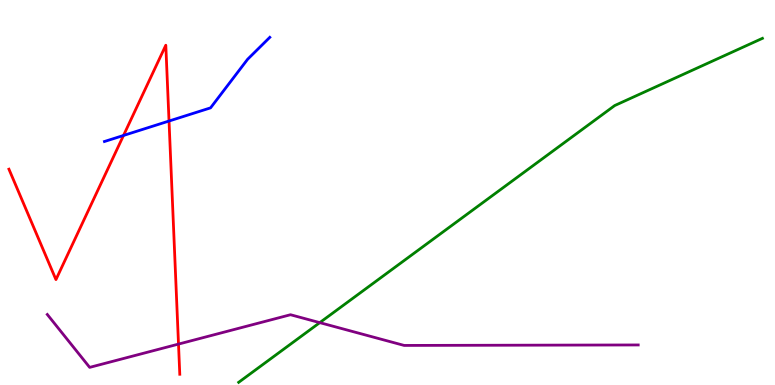[{'lines': ['blue', 'red'], 'intersections': [{'x': 1.59, 'y': 6.48}, {'x': 2.18, 'y': 6.86}]}, {'lines': ['green', 'red'], 'intersections': []}, {'lines': ['purple', 'red'], 'intersections': [{'x': 2.3, 'y': 1.06}]}, {'lines': ['blue', 'green'], 'intersections': []}, {'lines': ['blue', 'purple'], 'intersections': []}, {'lines': ['green', 'purple'], 'intersections': [{'x': 4.13, 'y': 1.62}]}]